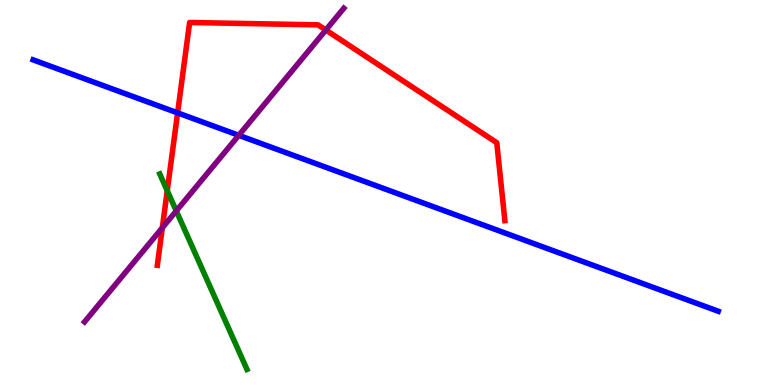[{'lines': ['blue', 'red'], 'intersections': [{'x': 2.29, 'y': 7.07}]}, {'lines': ['green', 'red'], 'intersections': [{'x': 2.16, 'y': 5.05}]}, {'lines': ['purple', 'red'], 'intersections': [{'x': 2.09, 'y': 4.08}, {'x': 4.2, 'y': 9.22}]}, {'lines': ['blue', 'green'], 'intersections': []}, {'lines': ['blue', 'purple'], 'intersections': [{'x': 3.08, 'y': 6.49}]}, {'lines': ['green', 'purple'], 'intersections': [{'x': 2.27, 'y': 4.52}]}]